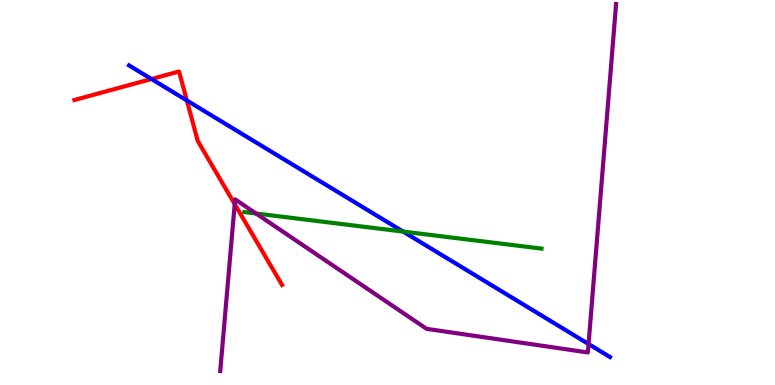[{'lines': ['blue', 'red'], 'intersections': [{'x': 1.95, 'y': 7.95}, {'x': 2.41, 'y': 7.39}]}, {'lines': ['green', 'red'], 'intersections': []}, {'lines': ['purple', 'red'], 'intersections': [{'x': 3.03, 'y': 4.7}]}, {'lines': ['blue', 'green'], 'intersections': [{'x': 5.2, 'y': 3.98}]}, {'lines': ['blue', 'purple'], 'intersections': [{'x': 7.59, 'y': 1.06}]}, {'lines': ['green', 'purple'], 'intersections': [{'x': 3.3, 'y': 4.45}]}]